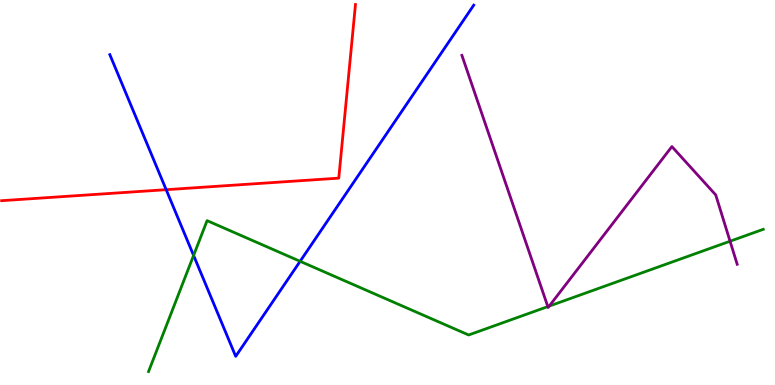[{'lines': ['blue', 'red'], 'intersections': [{'x': 2.14, 'y': 5.07}]}, {'lines': ['green', 'red'], 'intersections': []}, {'lines': ['purple', 'red'], 'intersections': []}, {'lines': ['blue', 'green'], 'intersections': [{'x': 2.5, 'y': 3.37}, {'x': 3.87, 'y': 3.21}]}, {'lines': ['blue', 'purple'], 'intersections': []}, {'lines': ['green', 'purple'], 'intersections': [{'x': 7.07, 'y': 2.04}, {'x': 7.09, 'y': 2.05}, {'x': 9.42, 'y': 3.73}]}]